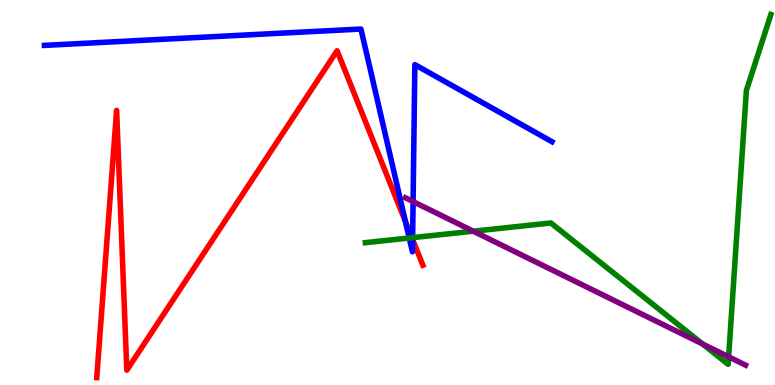[{'lines': ['blue', 'red'], 'intersections': [{'x': 5.23, 'y': 4.24}, {'x': 5.32, 'y': 3.78}]}, {'lines': ['green', 'red'], 'intersections': [{'x': 5.31, 'y': 3.83}]}, {'lines': ['purple', 'red'], 'intersections': []}, {'lines': ['blue', 'green'], 'intersections': [{'x': 5.28, 'y': 3.82}, {'x': 5.32, 'y': 3.83}]}, {'lines': ['blue', 'purple'], 'intersections': [{'x': 5.33, 'y': 4.76}]}, {'lines': ['green', 'purple'], 'intersections': [{'x': 6.11, 'y': 3.99}, {'x': 9.07, 'y': 1.06}, {'x': 9.4, 'y': 0.732}]}]